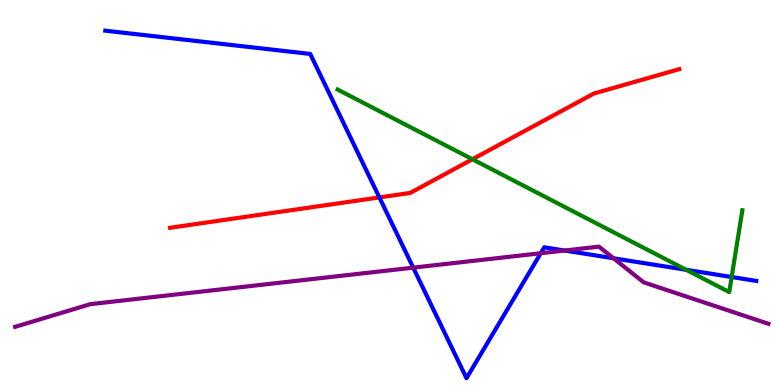[{'lines': ['blue', 'red'], 'intersections': [{'x': 4.9, 'y': 4.87}]}, {'lines': ['green', 'red'], 'intersections': [{'x': 6.1, 'y': 5.86}]}, {'lines': ['purple', 'red'], 'intersections': []}, {'lines': ['blue', 'green'], 'intersections': [{'x': 8.85, 'y': 2.99}, {'x': 9.44, 'y': 2.8}]}, {'lines': ['blue', 'purple'], 'intersections': [{'x': 5.33, 'y': 3.05}, {'x': 6.98, 'y': 3.42}, {'x': 7.29, 'y': 3.49}, {'x': 7.92, 'y': 3.29}]}, {'lines': ['green', 'purple'], 'intersections': []}]